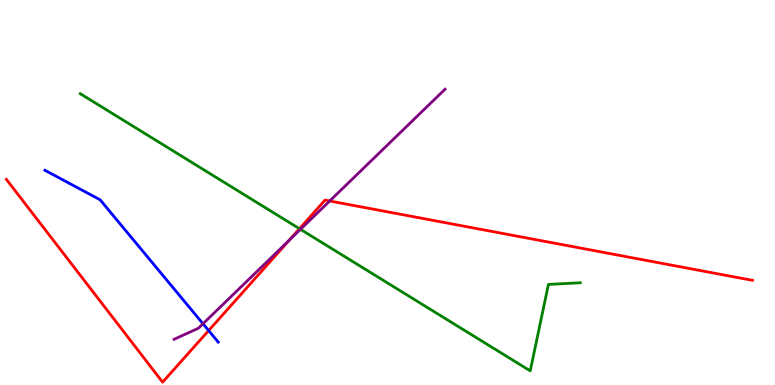[{'lines': ['blue', 'red'], 'intersections': [{'x': 2.69, 'y': 1.41}]}, {'lines': ['green', 'red'], 'intersections': [{'x': 3.86, 'y': 4.06}]}, {'lines': ['purple', 'red'], 'intersections': [{'x': 3.73, 'y': 3.76}, {'x': 4.25, 'y': 4.78}]}, {'lines': ['blue', 'green'], 'intersections': []}, {'lines': ['blue', 'purple'], 'intersections': [{'x': 2.62, 'y': 1.59}]}, {'lines': ['green', 'purple'], 'intersections': [{'x': 3.88, 'y': 4.04}]}]